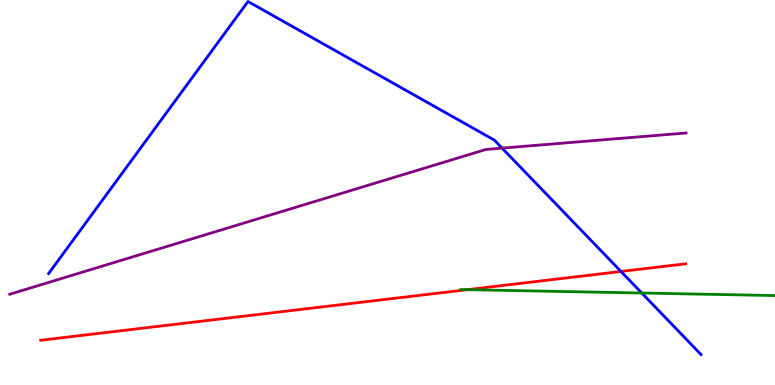[{'lines': ['blue', 'red'], 'intersections': [{'x': 8.01, 'y': 2.95}]}, {'lines': ['green', 'red'], 'intersections': [{'x': 6.03, 'y': 2.48}]}, {'lines': ['purple', 'red'], 'intersections': []}, {'lines': ['blue', 'green'], 'intersections': [{'x': 8.28, 'y': 2.39}]}, {'lines': ['blue', 'purple'], 'intersections': [{'x': 6.48, 'y': 6.15}]}, {'lines': ['green', 'purple'], 'intersections': []}]